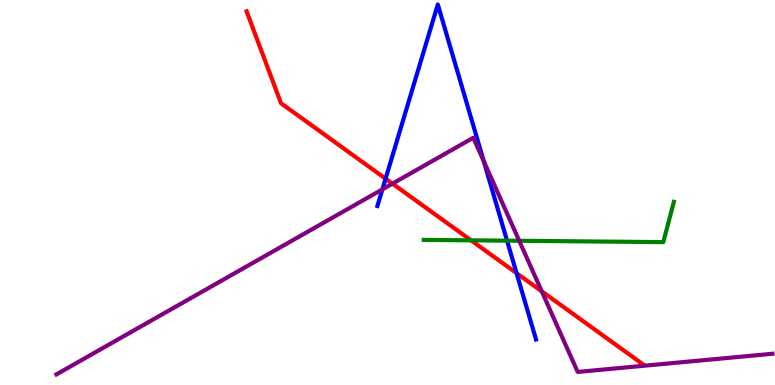[{'lines': ['blue', 'red'], 'intersections': [{'x': 4.98, 'y': 5.36}, {'x': 6.67, 'y': 2.9}]}, {'lines': ['green', 'red'], 'intersections': [{'x': 6.08, 'y': 3.76}]}, {'lines': ['purple', 'red'], 'intersections': [{'x': 5.06, 'y': 5.23}, {'x': 6.99, 'y': 2.43}]}, {'lines': ['blue', 'green'], 'intersections': [{'x': 6.54, 'y': 3.75}]}, {'lines': ['blue', 'purple'], 'intersections': [{'x': 4.93, 'y': 5.08}, {'x': 6.24, 'y': 5.81}]}, {'lines': ['green', 'purple'], 'intersections': [{'x': 6.7, 'y': 3.75}]}]